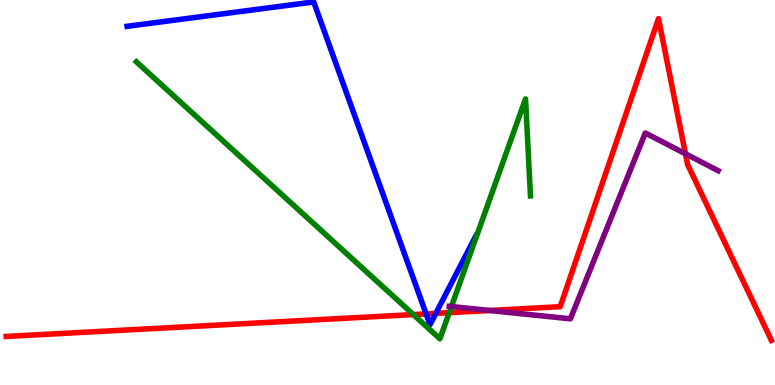[{'lines': ['blue', 'red'], 'intersections': [{'x': 5.5, 'y': 1.85}, {'x': 5.62, 'y': 1.86}]}, {'lines': ['green', 'red'], 'intersections': [{'x': 5.33, 'y': 1.83}, {'x': 5.8, 'y': 1.88}]}, {'lines': ['purple', 'red'], 'intersections': [{'x': 6.32, 'y': 1.94}, {'x': 8.84, 'y': 6.01}]}, {'lines': ['blue', 'green'], 'intersections': []}, {'lines': ['blue', 'purple'], 'intersections': []}, {'lines': ['green', 'purple'], 'intersections': [{'x': 5.82, 'y': 2.04}]}]